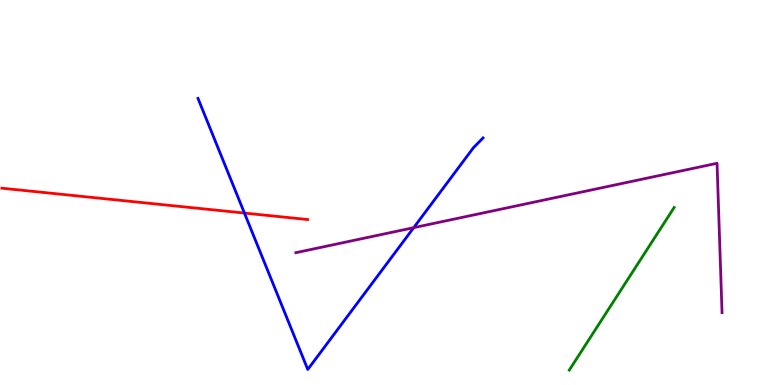[{'lines': ['blue', 'red'], 'intersections': [{'x': 3.15, 'y': 4.47}]}, {'lines': ['green', 'red'], 'intersections': []}, {'lines': ['purple', 'red'], 'intersections': []}, {'lines': ['blue', 'green'], 'intersections': []}, {'lines': ['blue', 'purple'], 'intersections': [{'x': 5.34, 'y': 4.09}]}, {'lines': ['green', 'purple'], 'intersections': []}]